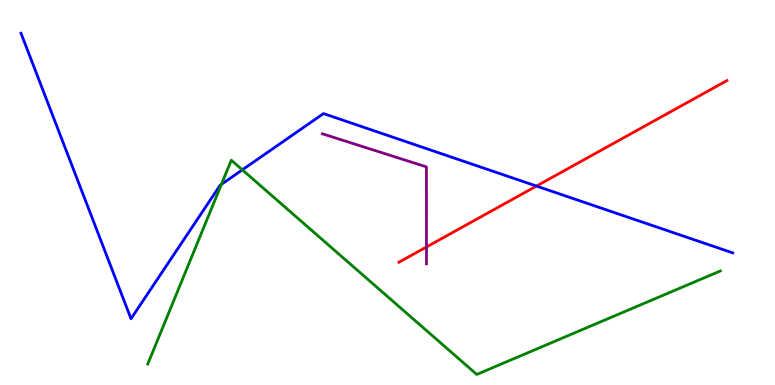[{'lines': ['blue', 'red'], 'intersections': [{'x': 6.92, 'y': 5.17}]}, {'lines': ['green', 'red'], 'intersections': []}, {'lines': ['purple', 'red'], 'intersections': [{'x': 5.5, 'y': 3.58}]}, {'lines': ['blue', 'green'], 'intersections': [{'x': 2.86, 'y': 5.21}, {'x': 3.13, 'y': 5.59}]}, {'lines': ['blue', 'purple'], 'intersections': []}, {'lines': ['green', 'purple'], 'intersections': []}]